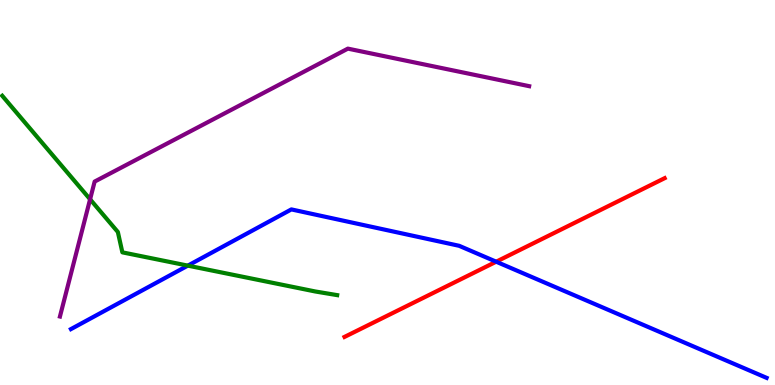[{'lines': ['blue', 'red'], 'intersections': [{'x': 6.4, 'y': 3.2}]}, {'lines': ['green', 'red'], 'intersections': []}, {'lines': ['purple', 'red'], 'intersections': []}, {'lines': ['blue', 'green'], 'intersections': [{'x': 2.42, 'y': 3.1}]}, {'lines': ['blue', 'purple'], 'intersections': []}, {'lines': ['green', 'purple'], 'intersections': [{'x': 1.16, 'y': 4.82}]}]